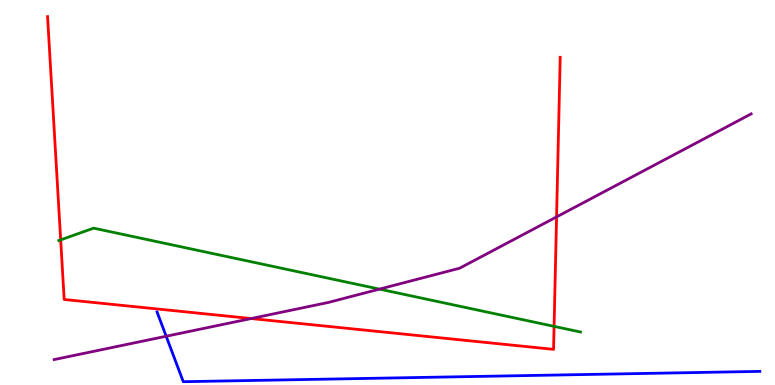[{'lines': ['blue', 'red'], 'intersections': []}, {'lines': ['green', 'red'], 'intersections': [{'x': 0.783, 'y': 3.77}, {'x': 7.15, 'y': 1.52}]}, {'lines': ['purple', 'red'], 'intersections': [{'x': 3.24, 'y': 1.73}, {'x': 7.18, 'y': 4.37}]}, {'lines': ['blue', 'green'], 'intersections': []}, {'lines': ['blue', 'purple'], 'intersections': [{'x': 2.14, 'y': 1.27}]}, {'lines': ['green', 'purple'], 'intersections': [{'x': 4.9, 'y': 2.49}]}]